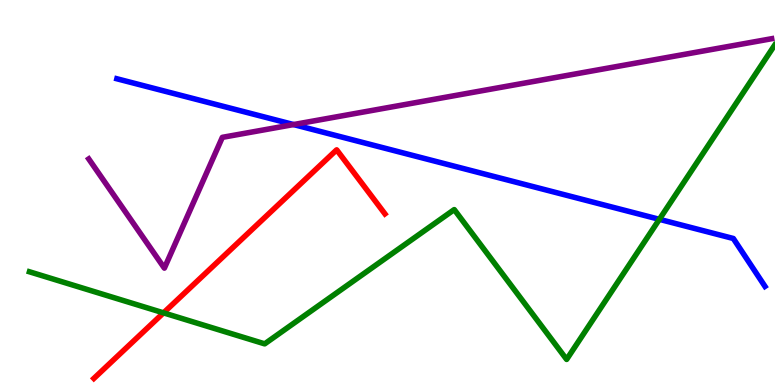[{'lines': ['blue', 'red'], 'intersections': []}, {'lines': ['green', 'red'], 'intersections': [{'x': 2.11, 'y': 1.87}]}, {'lines': ['purple', 'red'], 'intersections': []}, {'lines': ['blue', 'green'], 'intersections': [{'x': 8.51, 'y': 4.3}]}, {'lines': ['blue', 'purple'], 'intersections': [{'x': 3.79, 'y': 6.76}]}, {'lines': ['green', 'purple'], 'intersections': []}]